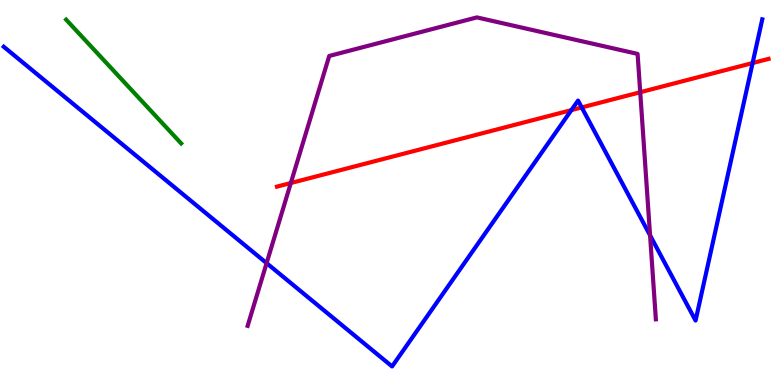[{'lines': ['blue', 'red'], 'intersections': [{'x': 7.37, 'y': 7.14}, {'x': 7.51, 'y': 7.21}, {'x': 9.71, 'y': 8.36}]}, {'lines': ['green', 'red'], 'intersections': []}, {'lines': ['purple', 'red'], 'intersections': [{'x': 3.75, 'y': 5.25}, {'x': 8.26, 'y': 7.6}]}, {'lines': ['blue', 'green'], 'intersections': []}, {'lines': ['blue', 'purple'], 'intersections': [{'x': 3.44, 'y': 3.17}, {'x': 8.39, 'y': 3.89}]}, {'lines': ['green', 'purple'], 'intersections': []}]